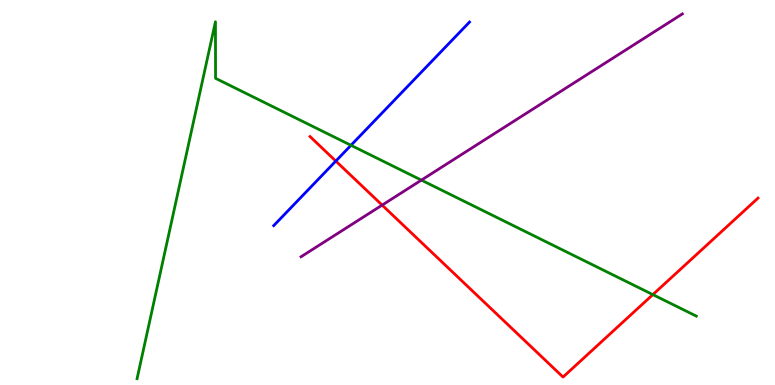[{'lines': ['blue', 'red'], 'intersections': [{'x': 4.33, 'y': 5.82}]}, {'lines': ['green', 'red'], 'intersections': [{'x': 8.42, 'y': 2.35}]}, {'lines': ['purple', 'red'], 'intersections': [{'x': 4.93, 'y': 4.67}]}, {'lines': ['blue', 'green'], 'intersections': [{'x': 4.53, 'y': 6.23}]}, {'lines': ['blue', 'purple'], 'intersections': []}, {'lines': ['green', 'purple'], 'intersections': [{'x': 5.44, 'y': 5.32}]}]